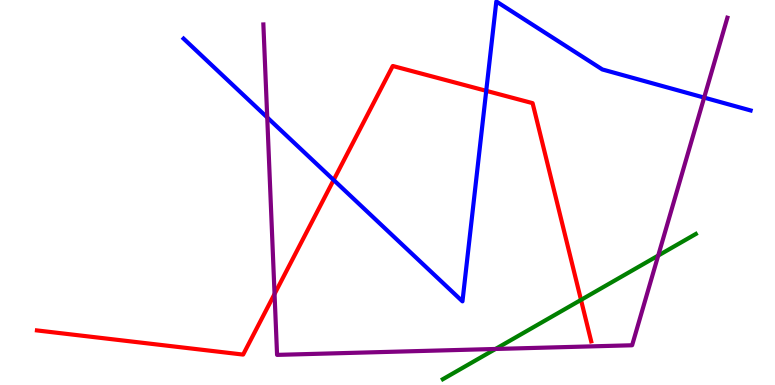[{'lines': ['blue', 'red'], 'intersections': [{'x': 4.31, 'y': 5.32}, {'x': 6.27, 'y': 7.64}]}, {'lines': ['green', 'red'], 'intersections': [{'x': 7.5, 'y': 2.21}]}, {'lines': ['purple', 'red'], 'intersections': [{'x': 3.54, 'y': 2.36}]}, {'lines': ['blue', 'green'], 'intersections': []}, {'lines': ['blue', 'purple'], 'intersections': [{'x': 3.45, 'y': 6.95}, {'x': 9.09, 'y': 7.46}]}, {'lines': ['green', 'purple'], 'intersections': [{'x': 6.39, 'y': 0.936}, {'x': 8.49, 'y': 3.36}]}]